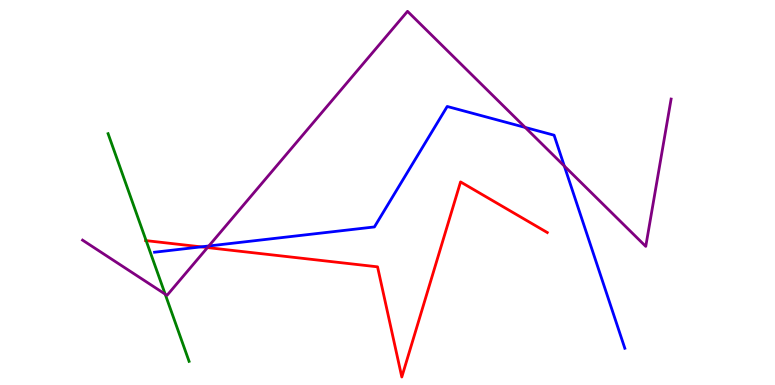[{'lines': ['blue', 'red'], 'intersections': [{'x': 2.6, 'y': 3.59}]}, {'lines': ['green', 'red'], 'intersections': [{'x': 1.89, 'y': 3.75}]}, {'lines': ['purple', 'red'], 'intersections': [{'x': 2.68, 'y': 3.57}]}, {'lines': ['blue', 'green'], 'intersections': []}, {'lines': ['blue', 'purple'], 'intersections': [{'x': 2.69, 'y': 3.61}, {'x': 6.78, 'y': 6.69}, {'x': 7.28, 'y': 5.69}]}, {'lines': ['green', 'purple'], 'intersections': [{'x': 2.13, 'y': 2.36}]}]